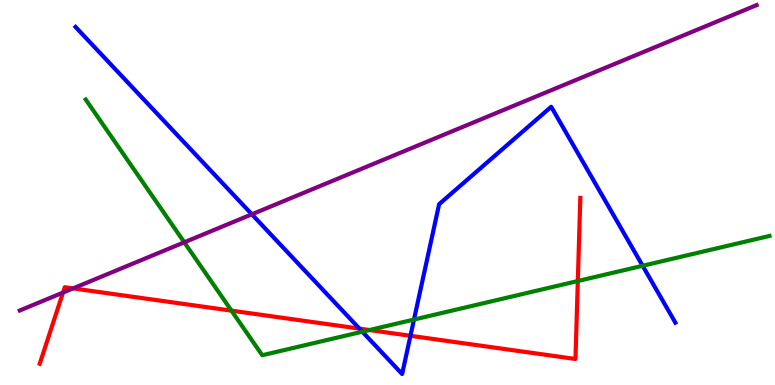[{'lines': ['blue', 'red'], 'intersections': [{'x': 4.64, 'y': 1.46}, {'x': 5.3, 'y': 1.28}]}, {'lines': ['green', 'red'], 'intersections': [{'x': 2.99, 'y': 1.93}, {'x': 4.77, 'y': 1.43}, {'x': 7.46, 'y': 2.7}]}, {'lines': ['purple', 'red'], 'intersections': [{'x': 0.813, 'y': 2.4}, {'x': 0.943, 'y': 2.51}]}, {'lines': ['blue', 'green'], 'intersections': [{'x': 4.68, 'y': 1.38}, {'x': 5.34, 'y': 1.7}, {'x': 8.29, 'y': 3.1}]}, {'lines': ['blue', 'purple'], 'intersections': [{'x': 3.25, 'y': 4.43}]}, {'lines': ['green', 'purple'], 'intersections': [{'x': 2.38, 'y': 3.71}]}]